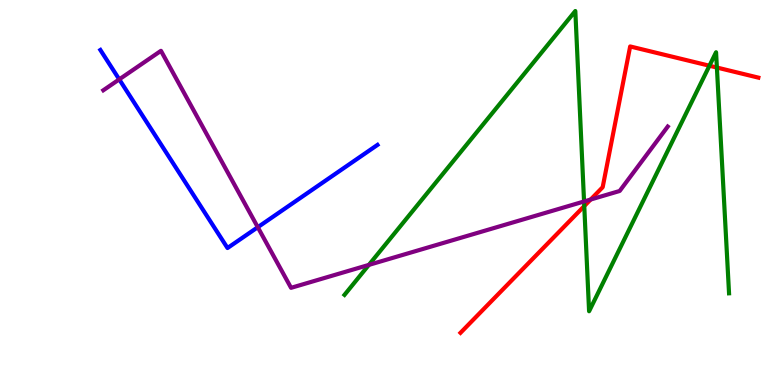[{'lines': ['blue', 'red'], 'intersections': []}, {'lines': ['green', 'red'], 'intersections': [{'x': 7.54, 'y': 4.65}, {'x': 9.15, 'y': 8.29}, {'x': 9.25, 'y': 8.25}]}, {'lines': ['purple', 'red'], 'intersections': [{'x': 7.62, 'y': 4.82}]}, {'lines': ['blue', 'green'], 'intersections': []}, {'lines': ['blue', 'purple'], 'intersections': [{'x': 1.54, 'y': 7.94}, {'x': 3.33, 'y': 4.1}]}, {'lines': ['green', 'purple'], 'intersections': [{'x': 4.76, 'y': 3.12}, {'x': 7.54, 'y': 4.77}]}]